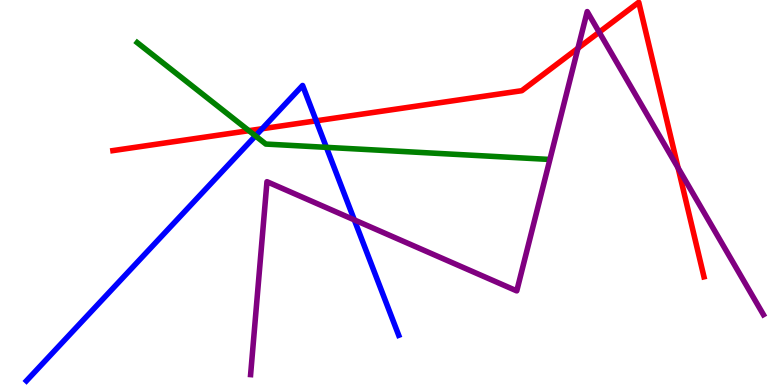[{'lines': ['blue', 'red'], 'intersections': [{'x': 3.38, 'y': 6.66}, {'x': 4.08, 'y': 6.86}]}, {'lines': ['green', 'red'], 'intersections': [{'x': 3.21, 'y': 6.61}]}, {'lines': ['purple', 'red'], 'intersections': [{'x': 7.46, 'y': 8.75}, {'x': 7.73, 'y': 9.16}, {'x': 8.75, 'y': 5.64}]}, {'lines': ['blue', 'green'], 'intersections': [{'x': 3.3, 'y': 6.47}, {'x': 4.21, 'y': 6.17}]}, {'lines': ['blue', 'purple'], 'intersections': [{'x': 4.57, 'y': 4.29}]}, {'lines': ['green', 'purple'], 'intersections': []}]